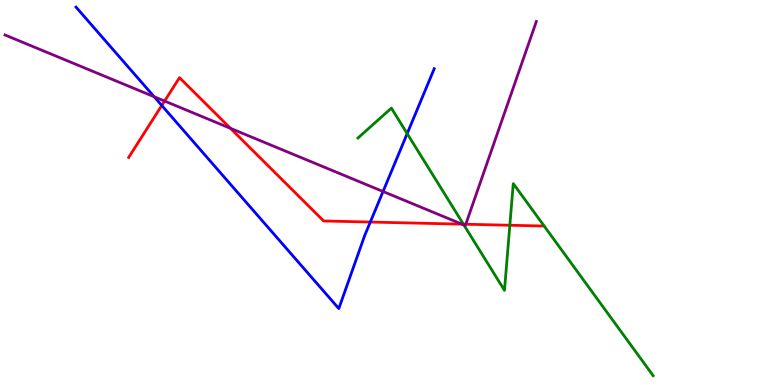[{'lines': ['blue', 'red'], 'intersections': [{'x': 2.09, 'y': 7.26}, {'x': 4.78, 'y': 4.23}]}, {'lines': ['green', 'red'], 'intersections': [{'x': 5.98, 'y': 4.18}, {'x': 6.58, 'y': 4.15}]}, {'lines': ['purple', 'red'], 'intersections': [{'x': 2.12, 'y': 7.38}, {'x': 2.97, 'y': 6.67}, {'x': 5.96, 'y': 4.18}, {'x': 6.01, 'y': 4.18}]}, {'lines': ['blue', 'green'], 'intersections': [{'x': 5.25, 'y': 6.53}]}, {'lines': ['blue', 'purple'], 'intersections': [{'x': 1.99, 'y': 7.49}, {'x': 4.94, 'y': 5.03}]}, {'lines': ['green', 'purple'], 'intersections': [{'x': 5.99, 'y': 4.16}]}]